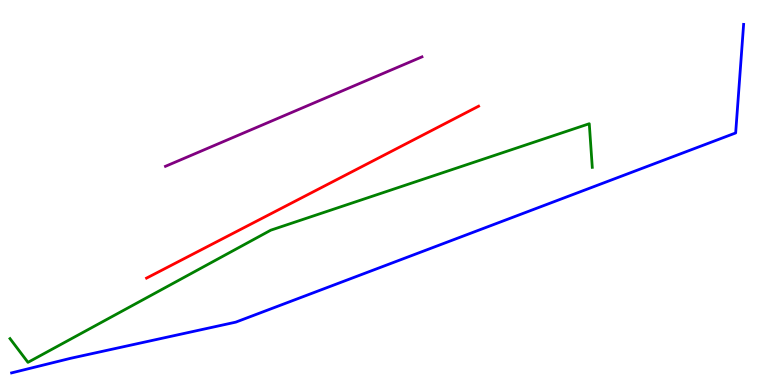[{'lines': ['blue', 'red'], 'intersections': []}, {'lines': ['green', 'red'], 'intersections': []}, {'lines': ['purple', 'red'], 'intersections': []}, {'lines': ['blue', 'green'], 'intersections': []}, {'lines': ['blue', 'purple'], 'intersections': []}, {'lines': ['green', 'purple'], 'intersections': []}]